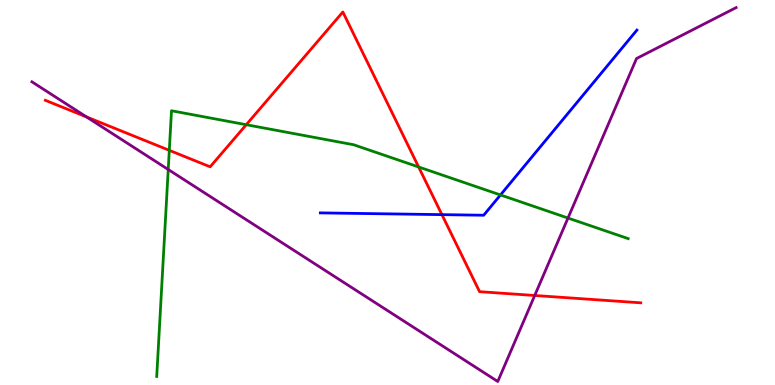[{'lines': ['blue', 'red'], 'intersections': [{'x': 5.7, 'y': 4.43}]}, {'lines': ['green', 'red'], 'intersections': [{'x': 2.18, 'y': 6.1}, {'x': 3.18, 'y': 6.76}, {'x': 5.4, 'y': 5.66}]}, {'lines': ['purple', 'red'], 'intersections': [{'x': 1.12, 'y': 6.96}, {'x': 6.9, 'y': 2.33}]}, {'lines': ['blue', 'green'], 'intersections': [{'x': 6.46, 'y': 4.94}]}, {'lines': ['blue', 'purple'], 'intersections': []}, {'lines': ['green', 'purple'], 'intersections': [{'x': 2.17, 'y': 5.6}, {'x': 7.33, 'y': 4.34}]}]